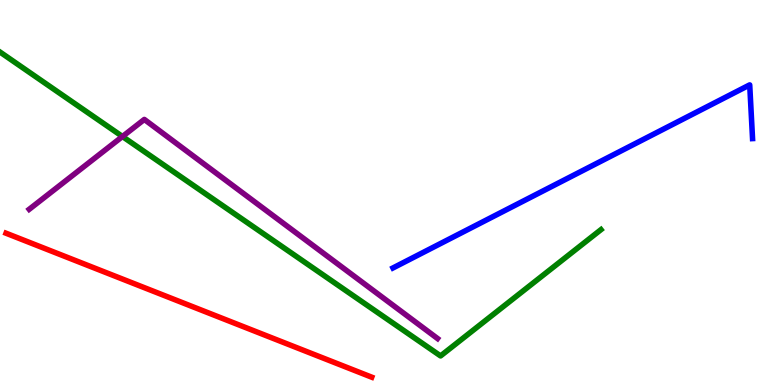[{'lines': ['blue', 'red'], 'intersections': []}, {'lines': ['green', 'red'], 'intersections': []}, {'lines': ['purple', 'red'], 'intersections': []}, {'lines': ['blue', 'green'], 'intersections': []}, {'lines': ['blue', 'purple'], 'intersections': []}, {'lines': ['green', 'purple'], 'intersections': [{'x': 1.58, 'y': 6.45}]}]